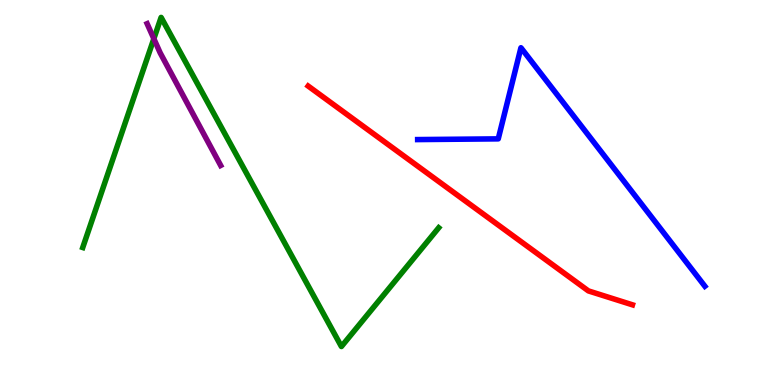[{'lines': ['blue', 'red'], 'intersections': []}, {'lines': ['green', 'red'], 'intersections': []}, {'lines': ['purple', 'red'], 'intersections': []}, {'lines': ['blue', 'green'], 'intersections': []}, {'lines': ['blue', 'purple'], 'intersections': []}, {'lines': ['green', 'purple'], 'intersections': [{'x': 1.99, 'y': 8.99}]}]